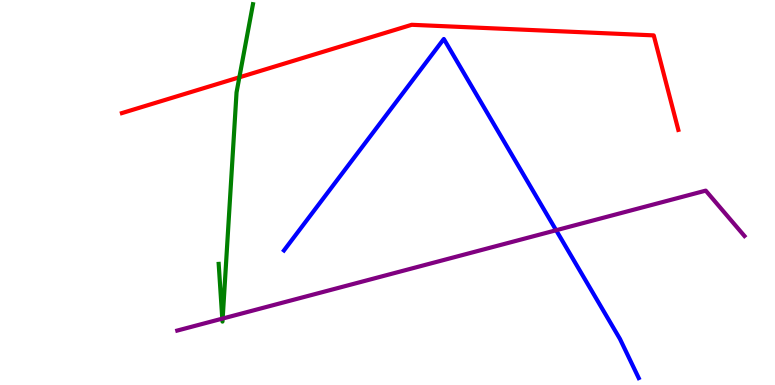[{'lines': ['blue', 'red'], 'intersections': []}, {'lines': ['green', 'red'], 'intersections': [{'x': 3.09, 'y': 7.99}]}, {'lines': ['purple', 'red'], 'intersections': []}, {'lines': ['blue', 'green'], 'intersections': []}, {'lines': ['blue', 'purple'], 'intersections': [{'x': 7.18, 'y': 4.02}]}, {'lines': ['green', 'purple'], 'intersections': [{'x': 2.87, 'y': 1.72}, {'x': 2.87, 'y': 1.73}]}]